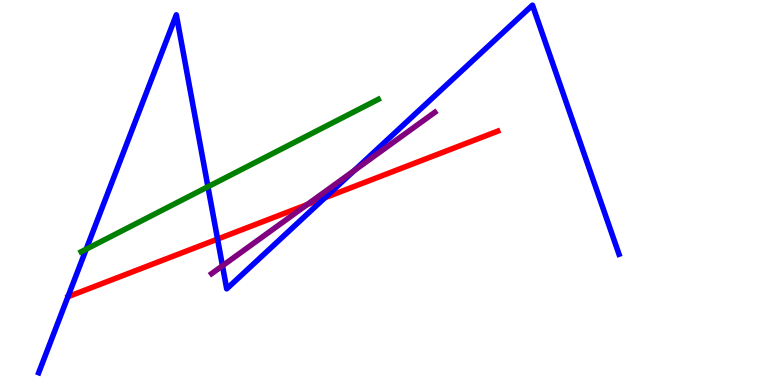[{'lines': ['blue', 'red'], 'intersections': [{'x': 2.81, 'y': 3.79}, {'x': 4.19, 'y': 4.86}]}, {'lines': ['green', 'red'], 'intersections': []}, {'lines': ['purple', 'red'], 'intersections': [{'x': 3.96, 'y': 4.69}]}, {'lines': ['blue', 'green'], 'intersections': [{'x': 1.11, 'y': 3.53}, {'x': 2.68, 'y': 5.15}]}, {'lines': ['blue', 'purple'], 'intersections': [{'x': 2.87, 'y': 3.1}, {'x': 4.57, 'y': 5.57}]}, {'lines': ['green', 'purple'], 'intersections': []}]